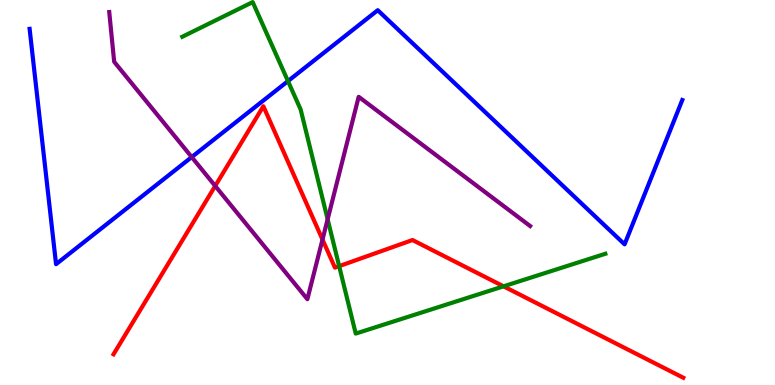[{'lines': ['blue', 'red'], 'intersections': []}, {'lines': ['green', 'red'], 'intersections': [{'x': 4.38, 'y': 3.09}, {'x': 6.5, 'y': 2.56}]}, {'lines': ['purple', 'red'], 'intersections': [{'x': 2.78, 'y': 5.17}, {'x': 4.16, 'y': 3.78}]}, {'lines': ['blue', 'green'], 'intersections': [{'x': 3.72, 'y': 7.89}]}, {'lines': ['blue', 'purple'], 'intersections': [{'x': 2.47, 'y': 5.92}]}, {'lines': ['green', 'purple'], 'intersections': [{'x': 4.23, 'y': 4.3}]}]